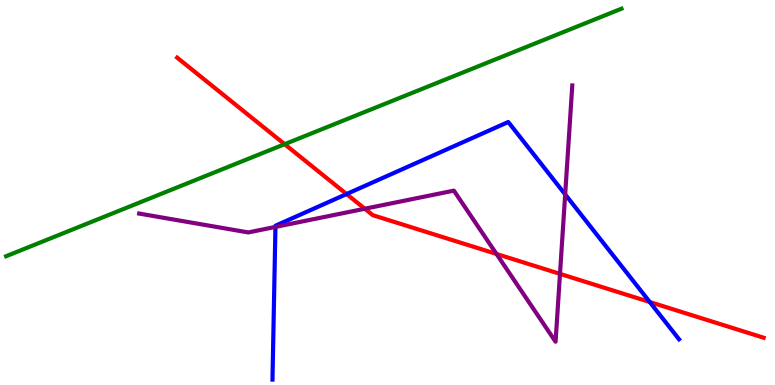[{'lines': ['blue', 'red'], 'intersections': [{'x': 4.47, 'y': 4.96}, {'x': 8.38, 'y': 2.16}]}, {'lines': ['green', 'red'], 'intersections': [{'x': 3.67, 'y': 6.25}]}, {'lines': ['purple', 'red'], 'intersections': [{'x': 4.71, 'y': 4.58}, {'x': 6.41, 'y': 3.4}, {'x': 7.23, 'y': 2.89}]}, {'lines': ['blue', 'green'], 'intersections': []}, {'lines': ['blue', 'purple'], 'intersections': [{'x': 3.55, 'y': 4.11}, {'x': 7.29, 'y': 4.95}]}, {'lines': ['green', 'purple'], 'intersections': []}]